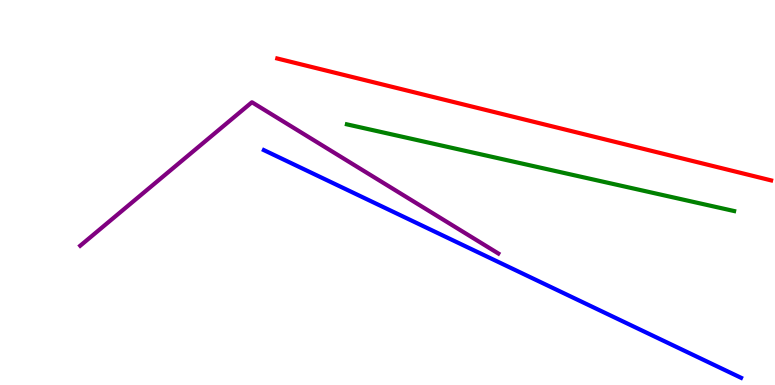[{'lines': ['blue', 'red'], 'intersections': []}, {'lines': ['green', 'red'], 'intersections': []}, {'lines': ['purple', 'red'], 'intersections': []}, {'lines': ['blue', 'green'], 'intersections': []}, {'lines': ['blue', 'purple'], 'intersections': []}, {'lines': ['green', 'purple'], 'intersections': []}]